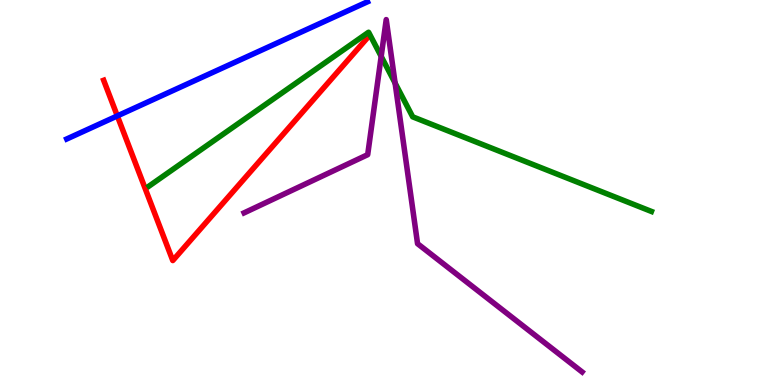[{'lines': ['blue', 'red'], 'intersections': [{'x': 1.51, 'y': 6.99}]}, {'lines': ['green', 'red'], 'intersections': []}, {'lines': ['purple', 'red'], 'intersections': []}, {'lines': ['blue', 'green'], 'intersections': []}, {'lines': ['blue', 'purple'], 'intersections': []}, {'lines': ['green', 'purple'], 'intersections': [{'x': 4.92, 'y': 8.54}, {'x': 5.1, 'y': 7.84}]}]